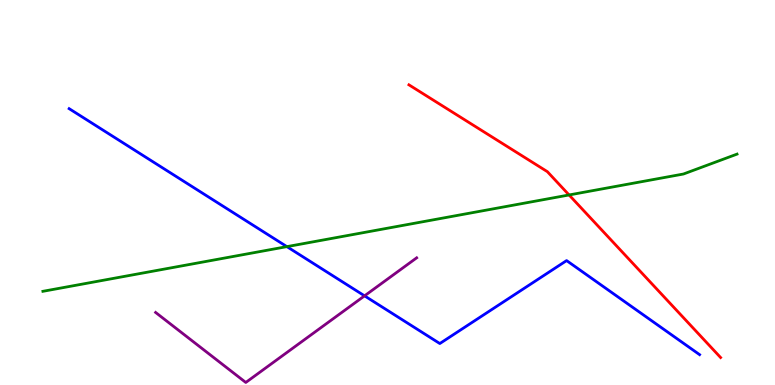[{'lines': ['blue', 'red'], 'intersections': []}, {'lines': ['green', 'red'], 'intersections': [{'x': 7.34, 'y': 4.94}]}, {'lines': ['purple', 'red'], 'intersections': []}, {'lines': ['blue', 'green'], 'intersections': [{'x': 3.7, 'y': 3.59}]}, {'lines': ['blue', 'purple'], 'intersections': [{'x': 4.7, 'y': 2.32}]}, {'lines': ['green', 'purple'], 'intersections': []}]